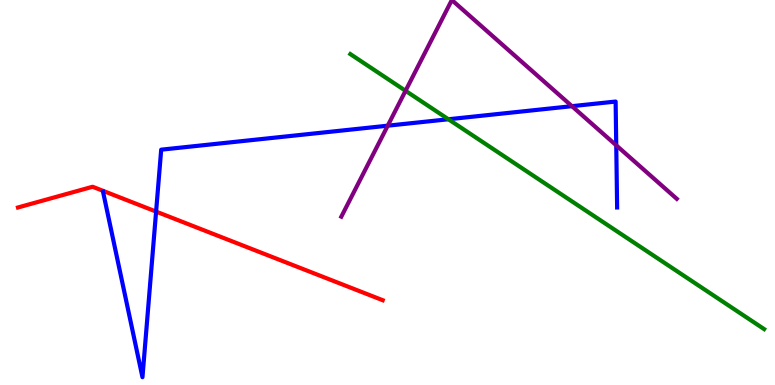[{'lines': ['blue', 'red'], 'intersections': [{'x': 2.01, 'y': 4.5}]}, {'lines': ['green', 'red'], 'intersections': []}, {'lines': ['purple', 'red'], 'intersections': []}, {'lines': ['blue', 'green'], 'intersections': [{'x': 5.79, 'y': 6.9}]}, {'lines': ['blue', 'purple'], 'intersections': [{'x': 5.0, 'y': 6.74}, {'x': 7.38, 'y': 7.24}, {'x': 7.95, 'y': 6.23}]}, {'lines': ['green', 'purple'], 'intersections': [{'x': 5.23, 'y': 7.64}]}]